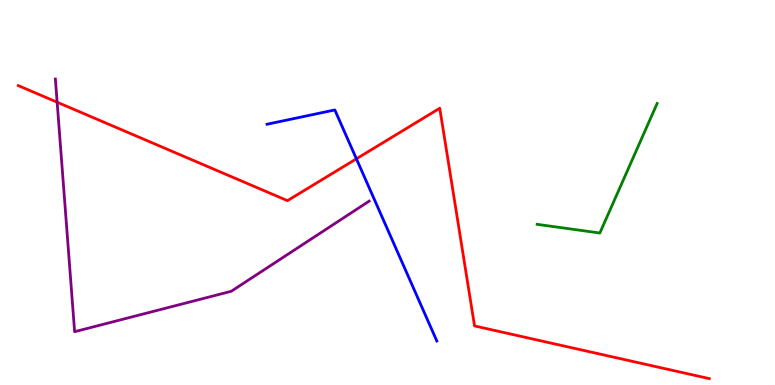[{'lines': ['blue', 'red'], 'intersections': [{'x': 4.6, 'y': 5.87}]}, {'lines': ['green', 'red'], 'intersections': []}, {'lines': ['purple', 'red'], 'intersections': [{'x': 0.737, 'y': 7.35}]}, {'lines': ['blue', 'green'], 'intersections': []}, {'lines': ['blue', 'purple'], 'intersections': []}, {'lines': ['green', 'purple'], 'intersections': []}]